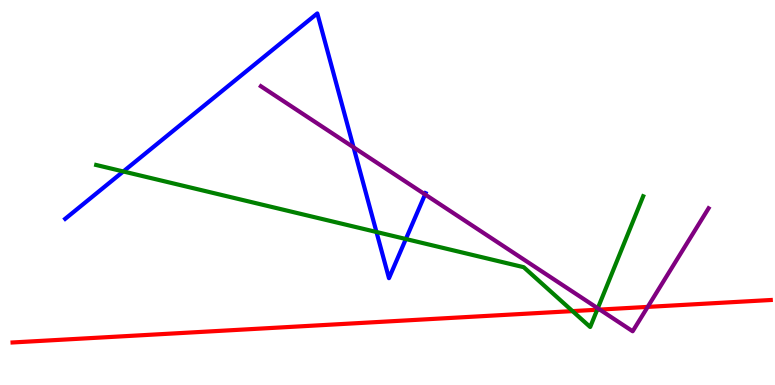[{'lines': ['blue', 'red'], 'intersections': []}, {'lines': ['green', 'red'], 'intersections': [{'x': 7.39, 'y': 1.92}, {'x': 7.71, 'y': 1.96}]}, {'lines': ['purple', 'red'], 'intersections': [{'x': 7.74, 'y': 1.96}, {'x': 8.36, 'y': 2.03}]}, {'lines': ['blue', 'green'], 'intersections': [{'x': 1.59, 'y': 5.55}, {'x': 4.86, 'y': 3.97}, {'x': 5.24, 'y': 3.79}]}, {'lines': ['blue', 'purple'], 'intersections': [{'x': 4.56, 'y': 6.17}, {'x': 5.48, 'y': 4.95}]}, {'lines': ['green', 'purple'], 'intersections': [{'x': 7.71, 'y': 1.99}]}]